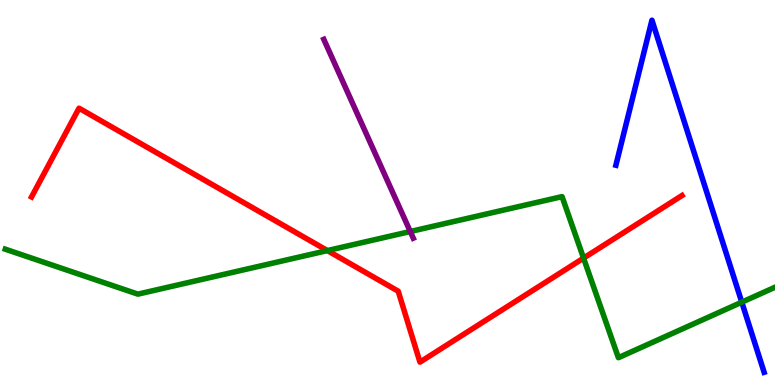[{'lines': ['blue', 'red'], 'intersections': []}, {'lines': ['green', 'red'], 'intersections': [{'x': 4.22, 'y': 3.49}, {'x': 7.53, 'y': 3.3}]}, {'lines': ['purple', 'red'], 'intersections': []}, {'lines': ['blue', 'green'], 'intersections': [{'x': 9.57, 'y': 2.15}]}, {'lines': ['blue', 'purple'], 'intersections': []}, {'lines': ['green', 'purple'], 'intersections': [{'x': 5.29, 'y': 3.99}]}]